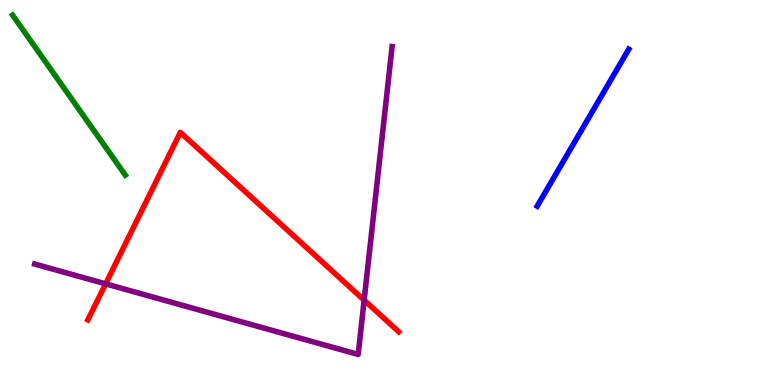[{'lines': ['blue', 'red'], 'intersections': []}, {'lines': ['green', 'red'], 'intersections': []}, {'lines': ['purple', 'red'], 'intersections': [{'x': 1.36, 'y': 2.63}, {'x': 4.7, 'y': 2.2}]}, {'lines': ['blue', 'green'], 'intersections': []}, {'lines': ['blue', 'purple'], 'intersections': []}, {'lines': ['green', 'purple'], 'intersections': []}]